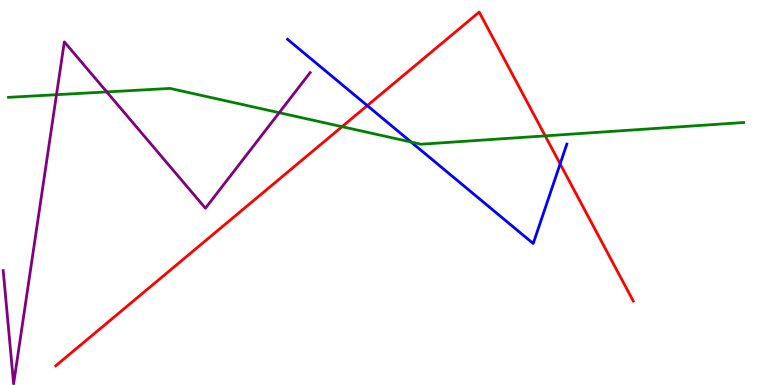[{'lines': ['blue', 'red'], 'intersections': [{'x': 4.74, 'y': 7.26}, {'x': 7.23, 'y': 5.74}]}, {'lines': ['green', 'red'], 'intersections': [{'x': 4.41, 'y': 6.71}, {'x': 7.03, 'y': 6.47}]}, {'lines': ['purple', 'red'], 'intersections': []}, {'lines': ['blue', 'green'], 'intersections': [{'x': 5.3, 'y': 6.31}]}, {'lines': ['blue', 'purple'], 'intersections': []}, {'lines': ['green', 'purple'], 'intersections': [{'x': 0.729, 'y': 7.54}, {'x': 1.38, 'y': 7.61}, {'x': 3.6, 'y': 7.07}]}]